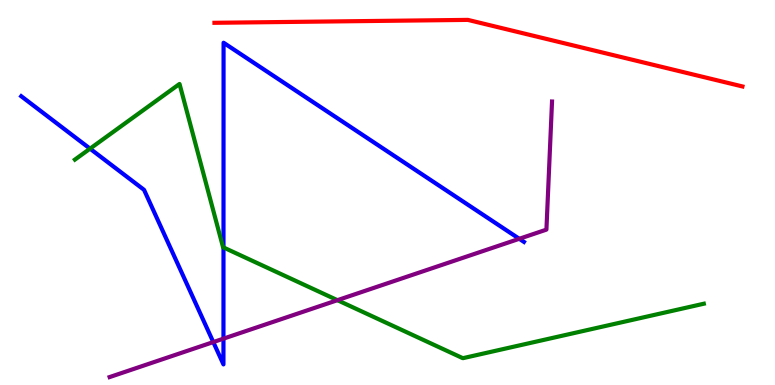[{'lines': ['blue', 'red'], 'intersections': []}, {'lines': ['green', 'red'], 'intersections': []}, {'lines': ['purple', 'red'], 'intersections': []}, {'lines': ['blue', 'green'], 'intersections': [{'x': 1.16, 'y': 6.14}, {'x': 2.88, 'y': 3.57}]}, {'lines': ['blue', 'purple'], 'intersections': [{'x': 2.75, 'y': 1.11}, {'x': 2.88, 'y': 1.2}, {'x': 6.7, 'y': 3.8}]}, {'lines': ['green', 'purple'], 'intersections': [{'x': 4.35, 'y': 2.2}]}]